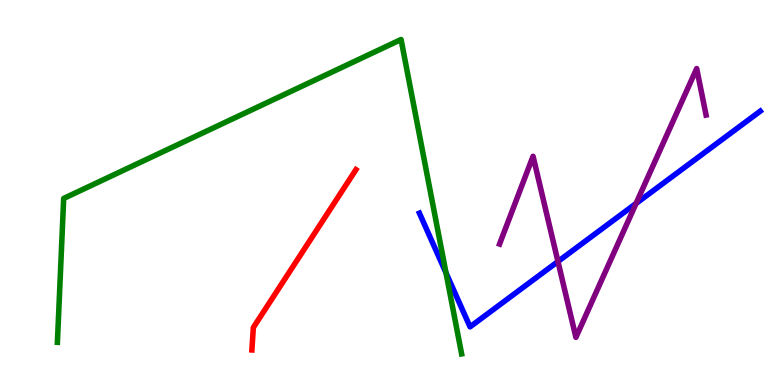[{'lines': ['blue', 'red'], 'intersections': []}, {'lines': ['green', 'red'], 'intersections': []}, {'lines': ['purple', 'red'], 'intersections': []}, {'lines': ['blue', 'green'], 'intersections': [{'x': 5.75, 'y': 2.91}]}, {'lines': ['blue', 'purple'], 'intersections': [{'x': 7.2, 'y': 3.21}, {'x': 8.21, 'y': 4.72}]}, {'lines': ['green', 'purple'], 'intersections': []}]